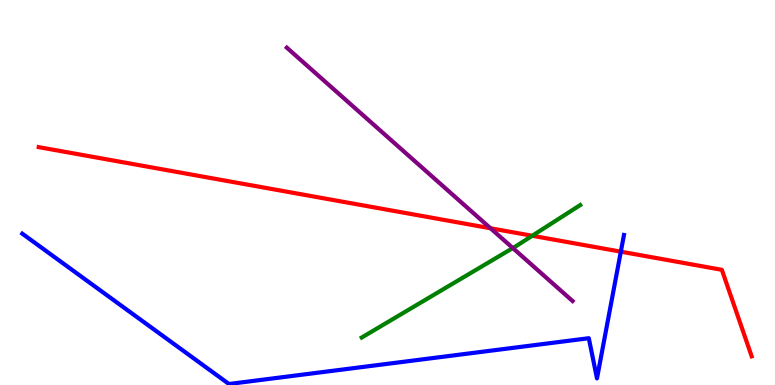[{'lines': ['blue', 'red'], 'intersections': [{'x': 8.01, 'y': 3.46}]}, {'lines': ['green', 'red'], 'intersections': [{'x': 6.87, 'y': 3.88}]}, {'lines': ['purple', 'red'], 'intersections': [{'x': 6.33, 'y': 4.07}]}, {'lines': ['blue', 'green'], 'intersections': []}, {'lines': ['blue', 'purple'], 'intersections': []}, {'lines': ['green', 'purple'], 'intersections': [{'x': 6.62, 'y': 3.56}]}]